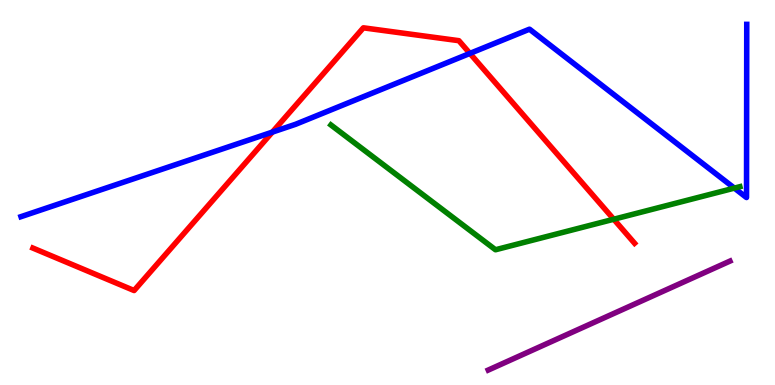[{'lines': ['blue', 'red'], 'intersections': [{'x': 3.51, 'y': 6.57}, {'x': 6.06, 'y': 8.61}]}, {'lines': ['green', 'red'], 'intersections': [{'x': 7.92, 'y': 4.31}]}, {'lines': ['purple', 'red'], 'intersections': []}, {'lines': ['blue', 'green'], 'intersections': [{'x': 9.48, 'y': 5.11}]}, {'lines': ['blue', 'purple'], 'intersections': []}, {'lines': ['green', 'purple'], 'intersections': []}]